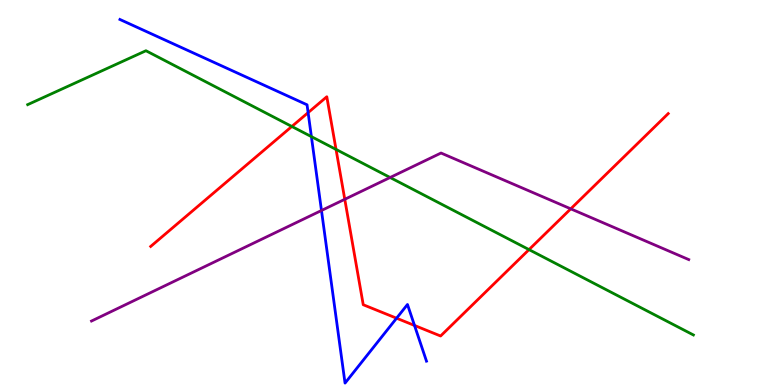[{'lines': ['blue', 'red'], 'intersections': [{'x': 3.98, 'y': 7.07}, {'x': 5.12, 'y': 1.73}, {'x': 5.35, 'y': 1.55}]}, {'lines': ['green', 'red'], 'intersections': [{'x': 3.77, 'y': 6.71}, {'x': 4.34, 'y': 6.12}, {'x': 6.83, 'y': 3.52}]}, {'lines': ['purple', 'red'], 'intersections': [{'x': 4.45, 'y': 4.82}, {'x': 7.36, 'y': 4.58}]}, {'lines': ['blue', 'green'], 'intersections': [{'x': 4.02, 'y': 6.45}]}, {'lines': ['blue', 'purple'], 'intersections': [{'x': 4.15, 'y': 4.53}]}, {'lines': ['green', 'purple'], 'intersections': [{'x': 5.03, 'y': 5.39}]}]